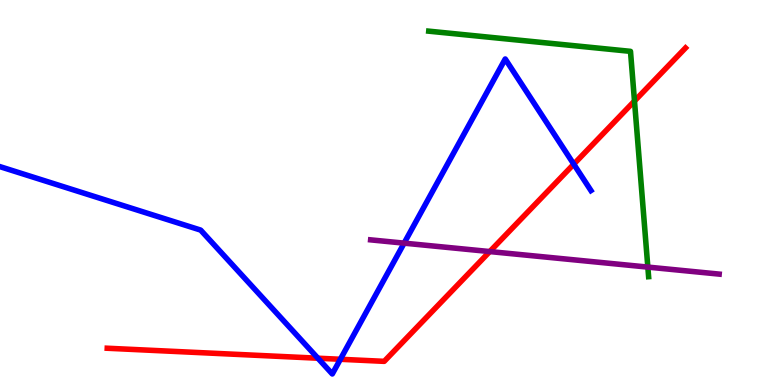[{'lines': ['blue', 'red'], 'intersections': [{'x': 4.1, 'y': 0.696}, {'x': 4.39, 'y': 0.668}, {'x': 7.4, 'y': 5.74}]}, {'lines': ['green', 'red'], 'intersections': [{'x': 8.19, 'y': 7.38}]}, {'lines': ['purple', 'red'], 'intersections': [{'x': 6.32, 'y': 3.47}]}, {'lines': ['blue', 'green'], 'intersections': []}, {'lines': ['blue', 'purple'], 'intersections': [{'x': 5.21, 'y': 3.68}]}, {'lines': ['green', 'purple'], 'intersections': [{'x': 8.36, 'y': 3.06}]}]